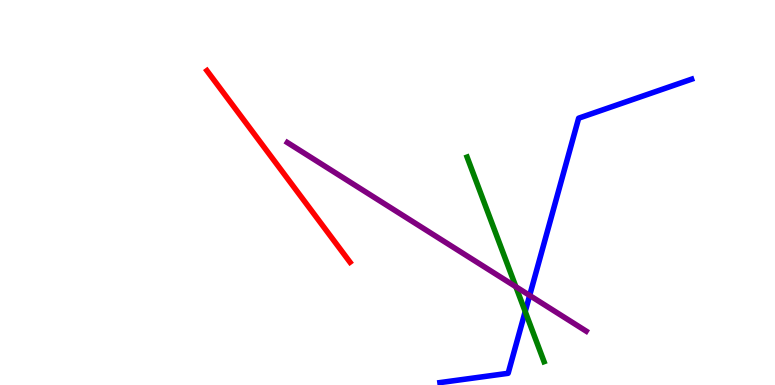[{'lines': ['blue', 'red'], 'intersections': []}, {'lines': ['green', 'red'], 'intersections': []}, {'lines': ['purple', 'red'], 'intersections': []}, {'lines': ['blue', 'green'], 'intersections': [{'x': 6.78, 'y': 1.91}]}, {'lines': ['blue', 'purple'], 'intersections': [{'x': 6.83, 'y': 2.33}]}, {'lines': ['green', 'purple'], 'intersections': [{'x': 6.66, 'y': 2.55}]}]